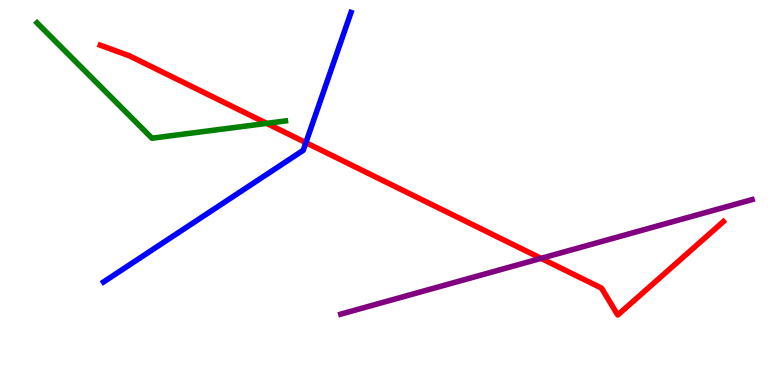[{'lines': ['blue', 'red'], 'intersections': [{'x': 3.95, 'y': 6.3}]}, {'lines': ['green', 'red'], 'intersections': [{'x': 3.44, 'y': 6.8}]}, {'lines': ['purple', 'red'], 'intersections': [{'x': 6.98, 'y': 3.29}]}, {'lines': ['blue', 'green'], 'intersections': []}, {'lines': ['blue', 'purple'], 'intersections': []}, {'lines': ['green', 'purple'], 'intersections': []}]